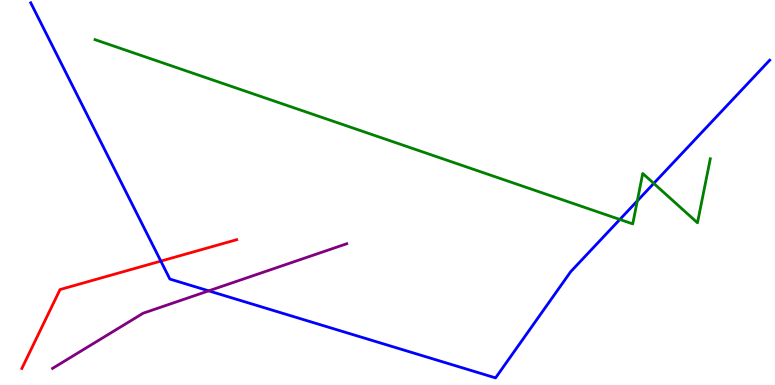[{'lines': ['blue', 'red'], 'intersections': [{'x': 2.08, 'y': 3.22}]}, {'lines': ['green', 'red'], 'intersections': []}, {'lines': ['purple', 'red'], 'intersections': []}, {'lines': ['blue', 'green'], 'intersections': [{'x': 8.0, 'y': 4.3}, {'x': 8.22, 'y': 4.78}, {'x': 8.44, 'y': 5.24}]}, {'lines': ['blue', 'purple'], 'intersections': [{'x': 2.69, 'y': 2.45}]}, {'lines': ['green', 'purple'], 'intersections': []}]